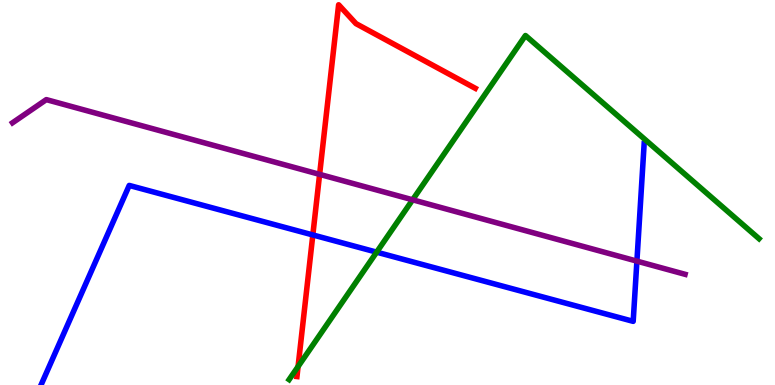[{'lines': ['blue', 'red'], 'intersections': [{'x': 4.04, 'y': 3.9}]}, {'lines': ['green', 'red'], 'intersections': [{'x': 3.85, 'y': 0.479}]}, {'lines': ['purple', 'red'], 'intersections': [{'x': 4.12, 'y': 5.47}]}, {'lines': ['blue', 'green'], 'intersections': [{'x': 4.86, 'y': 3.45}]}, {'lines': ['blue', 'purple'], 'intersections': [{'x': 8.22, 'y': 3.22}]}, {'lines': ['green', 'purple'], 'intersections': [{'x': 5.32, 'y': 4.81}]}]